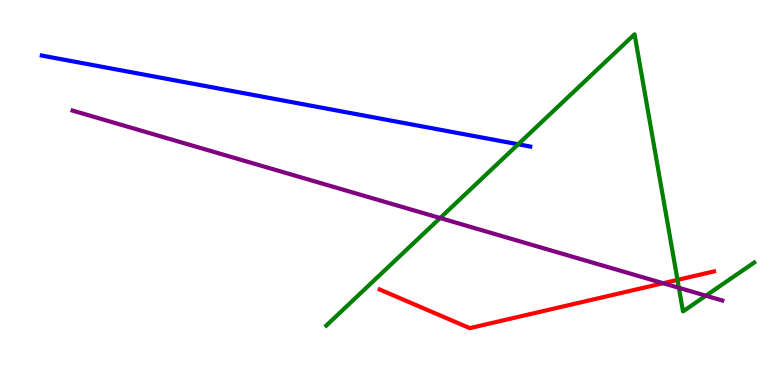[{'lines': ['blue', 'red'], 'intersections': []}, {'lines': ['green', 'red'], 'intersections': [{'x': 8.74, 'y': 2.73}]}, {'lines': ['purple', 'red'], 'intersections': [{'x': 8.56, 'y': 2.64}]}, {'lines': ['blue', 'green'], 'intersections': [{'x': 6.69, 'y': 6.25}]}, {'lines': ['blue', 'purple'], 'intersections': []}, {'lines': ['green', 'purple'], 'intersections': [{'x': 5.68, 'y': 4.34}, {'x': 8.76, 'y': 2.52}, {'x': 9.11, 'y': 2.32}]}]